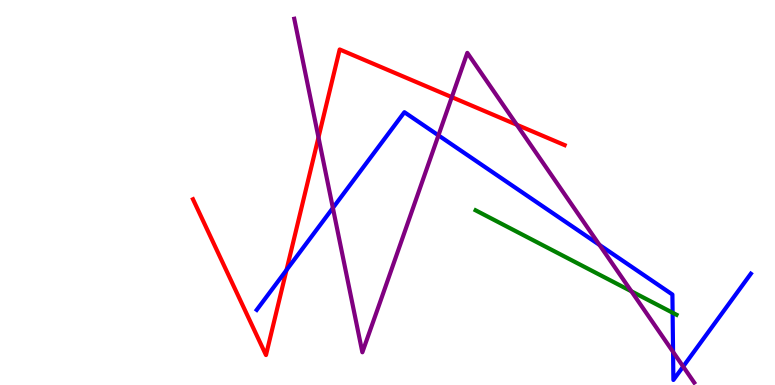[{'lines': ['blue', 'red'], 'intersections': [{'x': 3.7, 'y': 2.99}]}, {'lines': ['green', 'red'], 'intersections': []}, {'lines': ['purple', 'red'], 'intersections': [{'x': 4.11, 'y': 6.43}, {'x': 5.83, 'y': 7.48}, {'x': 6.67, 'y': 6.76}]}, {'lines': ['blue', 'green'], 'intersections': [{'x': 8.68, 'y': 1.88}]}, {'lines': ['blue', 'purple'], 'intersections': [{'x': 4.3, 'y': 4.6}, {'x': 5.66, 'y': 6.48}, {'x': 7.73, 'y': 3.64}, {'x': 8.68, 'y': 0.86}, {'x': 8.82, 'y': 0.479}]}, {'lines': ['green', 'purple'], 'intersections': [{'x': 8.15, 'y': 2.43}]}]